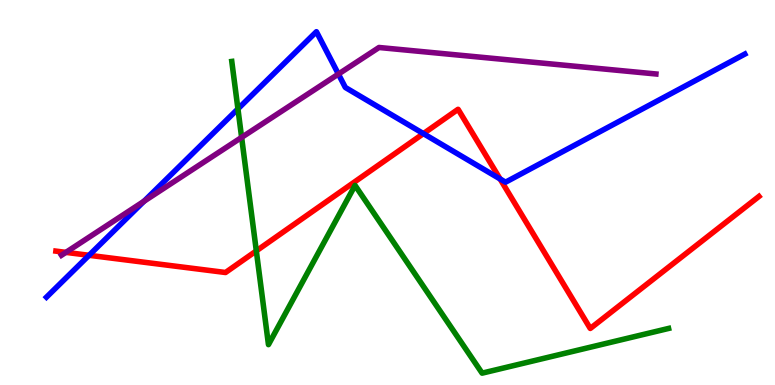[{'lines': ['blue', 'red'], 'intersections': [{'x': 1.15, 'y': 3.37}, {'x': 5.46, 'y': 6.53}, {'x': 6.45, 'y': 5.35}]}, {'lines': ['green', 'red'], 'intersections': [{'x': 3.31, 'y': 3.48}]}, {'lines': ['purple', 'red'], 'intersections': [{'x': 0.85, 'y': 3.44}]}, {'lines': ['blue', 'green'], 'intersections': [{'x': 3.07, 'y': 7.17}]}, {'lines': ['blue', 'purple'], 'intersections': [{'x': 1.86, 'y': 4.77}, {'x': 4.37, 'y': 8.08}]}, {'lines': ['green', 'purple'], 'intersections': [{'x': 3.12, 'y': 6.43}]}]